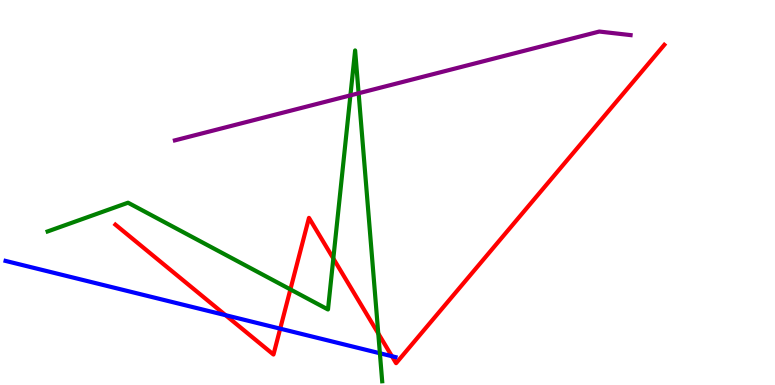[{'lines': ['blue', 'red'], 'intersections': [{'x': 2.91, 'y': 1.81}, {'x': 3.62, 'y': 1.46}, {'x': 5.06, 'y': 0.747}]}, {'lines': ['green', 'red'], 'intersections': [{'x': 3.75, 'y': 2.48}, {'x': 4.3, 'y': 3.29}, {'x': 4.88, 'y': 1.34}]}, {'lines': ['purple', 'red'], 'intersections': []}, {'lines': ['blue', 'green'], 'intersections': [{'x': 4.9, 'y': 0.824}]}, {'lines': ['blue', 'purple'], 'intersections': []}, {'lines': ['green', 'purple'], 'intersections': [{'x': 4.52, 'y': 7.52}, {'x': 4.63, 'y': 7.58}]}]